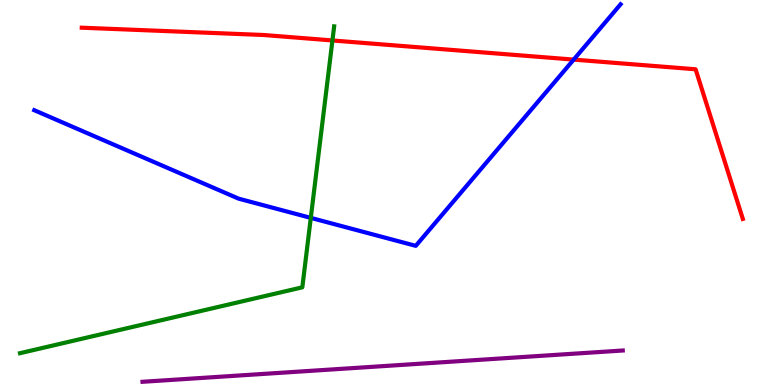[{'lines': ['blue', 'red'], 'intersections': [{'x': 7.4, 'y': 8.45}]}, {'lines': ['green', 'red'], 'intersections': [{'x': 4.29, 'y': 8.95}]}, {'lines': ['purple', 'red'], 'intersections': []}, {'lines': ['blue', 'green'], 'intersections': [{'x': 4.01, 'y': 4.34}]}, {'lines': ['blue', 'purple'], 'intersections': []}, {'lines': ['green', 'purple'], 'intersections': []}]